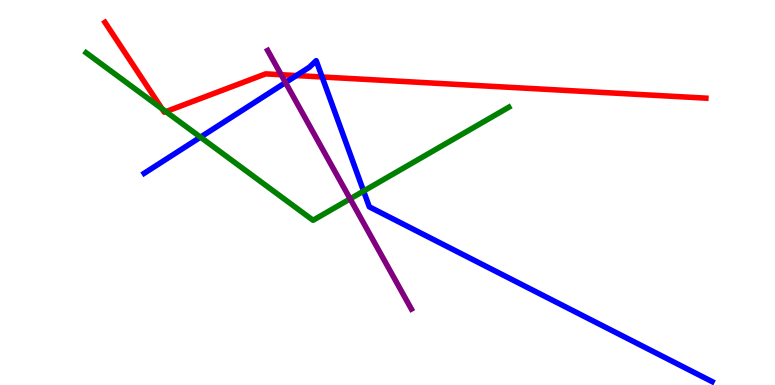[{'lines': ['blue', 'red'], 'intersections': [{'x': 3.82, 'y': 8.04}, {'x': 4.16, 'y': 8.0}]}, {'lines': ['green', 'red'], 'intersections': [{'x': 2.09, 'y': 7.17}, {'x': 2.14, 'y': 7.1}]}, {'lines': ['purple', 'red'], 'intersections': [{'x': 3.63, 'y': 8.06}]}, {'lines': ['blue', 'green'], 'intersections': [{'x': 2.59, 'y': 6.44}, {'x': 4.69, 'y': 5.04}]}, {'lines': ['blue', 'purple'], 'intersections': [{'x': 3.68, 'y': 7.86}]}, {'lines': ['green', 'purple'], 'intersections': [{'x': 4.52, 'y': 4.83}]}]